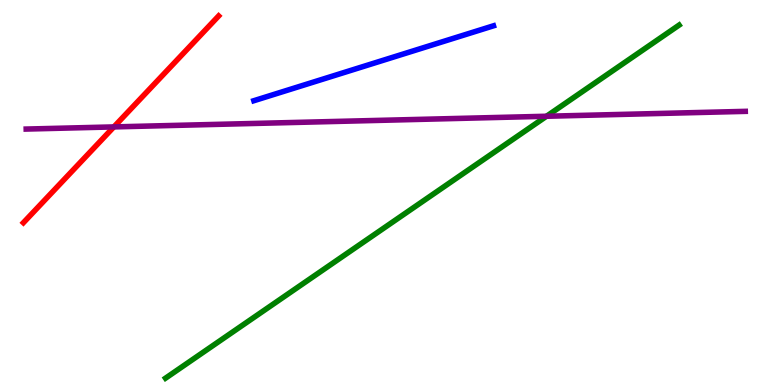[{'lines': ['blue', 'red'], 'intersections': []}, {'lines': ['green', 'red'], 'intersections': []}, {'lines': ['purple', 'red'], 'intersections': [{'x': 1.47, 'y': 6.7}]}, {'lines': ['blue', 'green'], 'intersections': []}, {'lines': ['blue', 'purple'], 'intersections': []}, {'lines': ['green', 'purple'], 'intersections': [{'x': 7.05, 'y': 6.98}]}]